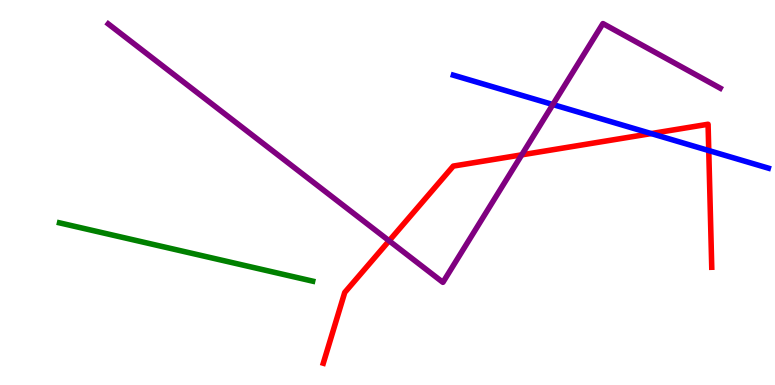[{'lines': ['blue', 'red'], 'intersections': [{'x': 8.4, 'y': 6.53}, {'x': 9.15, 'y': 6.09}]}, {'lines': ['green', 'red'], 'intersections': []}, {'lines': ['purple', 'red'], 'intersections': [{'x': 5.02, 'y': 3.75}, {'x': 6.73, 'y': 5.98}]}, {'lines': ['blue', 'green'], 'intersections': []}, {'lines': ['blue', 'purple'], 'intersections': [{'x': 7.13, 'y': 7.28}]}, {'lines': ['green', 'purple'], 'intersections': []}]